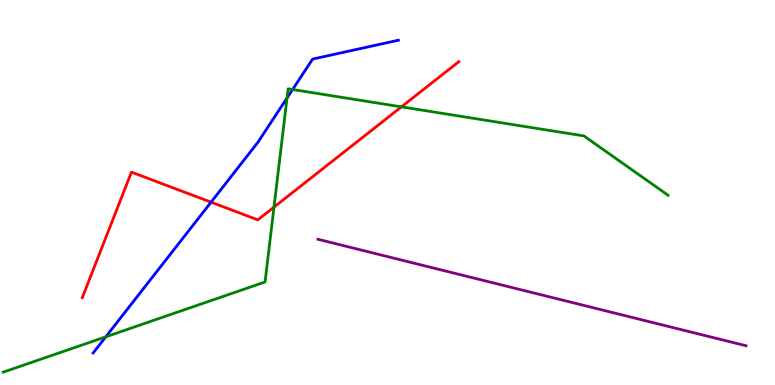[{'lines': ['blue', 'red'], 'intersections': [{'x': 2.72, 'y': 4.75}]}, {'lines': ['green', 'red'], 'intersections': [{'x': 3.54, 'y': 4.62}, {'x': 5.18, 'y': 7.22}]}, {'lines': ['purple', 'red'], 'intersections': []}, {'lines': ['blue', 'green'], 'intersections': [{'x': 1.36, 'y': 1.25}, {'x': 3.7, 'y': 7.45}, {'x': 3.78, 'y': 7.68}]}, {'lines': ['blue', 'purple'], 'intersections': []}, {'lines': ['green', 'purple'], 'intersections': []}]